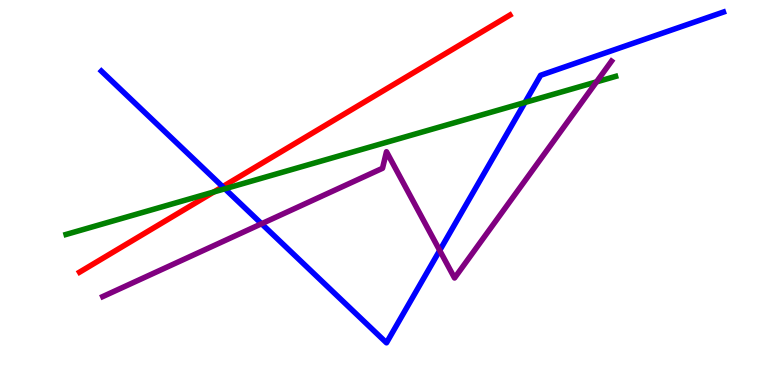[{'lines': ['blue', 'red'], 'intersections': [{'x': 2.87, 'y': 5.15}]}, {'lines': ['green', 'red'], 'intersections': [{'x': 2.76, 'y': 5.01}]}, {'lines': ['purple', 'red'], 'intersections': []}, {'lines': ['blue', 'green'], 'intersections': [{'x': 2.9, 'y': 5.1}, {'x': 6.77, 'y': 7.34}]}, {'lines': ['blue', 'purple'], 'intersections': [{'x': 3.38, 'y': 4.19}, {'x': 5.67, 'y': 3.49}]}, {'lines': ['green', 'purple'], 'intersections': [{'x': 7.7, 'y': 7.87}]}]